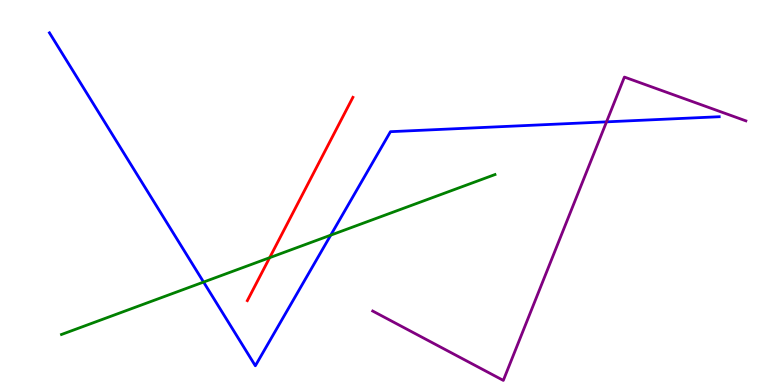[{'lines': ['blue', 'red'], 'intersections': []}, {'lines': ['green', 'red'], 'intersections': [{'x': 3.48, 'y': 3.31}]}, {'lines': ['purple', 'red'], 'intersections': []}, {'lines': ['blue', 'green'], 'intersections': [{'x': 2.63, 'y': 2.67}, {'x': 4.27, 'y': 3.89}]}, {'lines': ['blue', 'purple'], 'intersections': [{'x': 7.83, 'y': 6.83}]}, {'lines': ['green', 'purple'], 'intersections': []}]